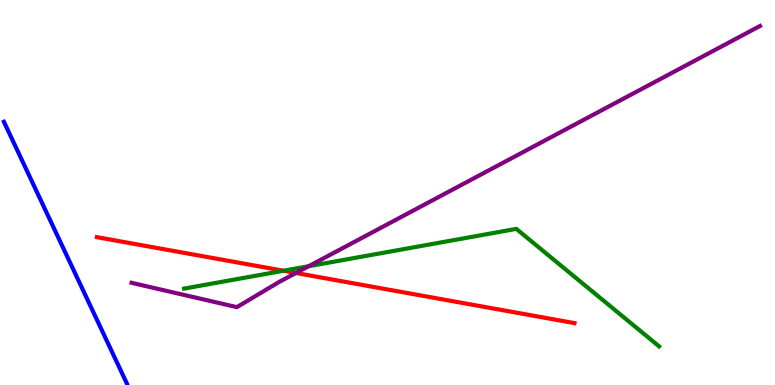[{'lines': ['blue', 'red'], 'intersections': []}, {'lines': ['green', 'red'], 'intersections': [{'x': 3.66, 'y': 2.97}]}, {'lines': ['purple', 'red'], 'intersections': [{'x': 3.82, 'y': 2.91}]}, {'lines': ['blue', 'green'], 'intersections': []}, {'lines': ['blue', 'purple'], 'intersections': []}, {'lines': ['green', 'purple'], 'intersections': [{'x': 3.98, 'y': 3.09}]}]